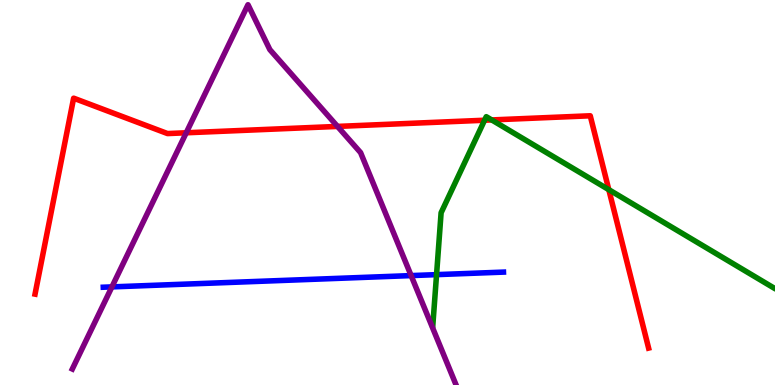[{'lines': ['blue', 'red'], 'intersections': []}, {'lines': ['green', 'red'], 'intersections': [{'x': 6.25, 'y': 6.88}, {'x': 6.34, 'y': 6.88}, {'x': 7.86, 'y': 5.07}]}, {'lines': ['purple', 'red'], 'intersections': [{'x': 2.4, 'y': 6.55}, {'x': 4.35, 'y': 6.72}]}, {'lines': ['blue', 'green'], 'intersections': [{'x': 5.63, 'y': 2.87}]}, {'lines': ['blue', 'purple'], 'intersections': [{'x': 1.44, 'y': 2.55}, {'x': 5.31, 'y': 2.84}]}, {'lines': ['green', 'purple'], 'intersections': []}]